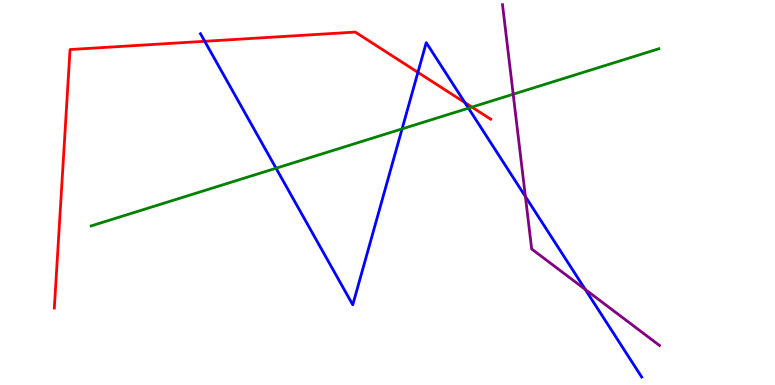[{'lines': ['blue', 'red'], 'intersections': [{'x': 2.64, 'y': 8.93}, {'x': 5.39, 'y': 8.12}, {'x': 6.0, 'y': 7.34}]}, {'lines': ['green', 'red'], 'intersections': [{'x': 6.09, 'y': 7.22}]}, {'lines': ['purple', 'red'], 'intersections': []}, {'lines': ['blue', 'green'], 'intersections': [{'x': 3.56, 'y': 5.63}, {'x': 5.19, 'y': 6.65}, {'x': 6.04, 'y': 7.19}]}, {'lines': ['blue', 'purple'], 'intersections': [{'x': 6.78, 'y': 4.9}, {'x': 7.55, 'y': 2.48}]}, {'lines': ['green', 'purple'], 'intersections': [{'x': 6.62, 'y': 7.55}]}]